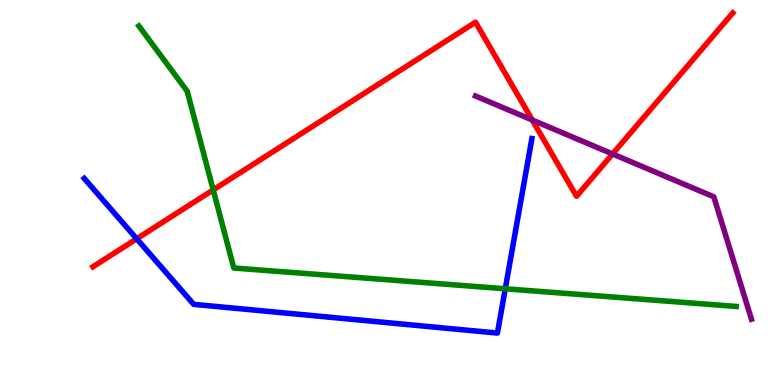[{'lines': ['blue', 'red'], 'intersections': [{'x': 1.76, 'y': 3.8}]}, {'lines': ['green', 'red'], 'intersections': [{'x': 2.75, 'y': 5.07}]}, {'lines': ['purple', 'red'], 'intersections': [{'x': 6.87, 'y': 6.88}, {'x': 7.9, 'y': 6.0}]}, {'lines': ['blue', 'green'], 'intersections': [{'x': 6.52, 'y': 2.5}]}, {'lines': ['blue', 'purple'], 'intersections': []}, {'lines': ['green', 'purple'], 'intersections': []}]